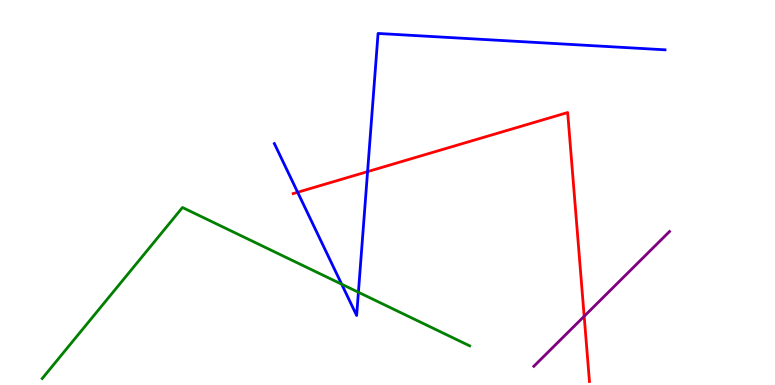[{'lines': ['blue', 'red'], 'intersections': [{'x': 3.84, 'y': 5.01}, {'x': 4.74, 'y': 5.54}]}, {'lines': ['green', 'red'], 'intersections': []}, {'lines': ['purple', 'red'], 'intersections': [{'x': 7.54, 'y': 1.78}]}, {'lines': ['blue', 'green'], 'intersections': [{'x': 4.41, 'y': 2.62}, {'x': 4.62, 'y': 2.41}]}, {'lines': ['blue', 'purple'], 'intersections': []}, {'lines': ['green', 'purple'], 'intersections': []}]